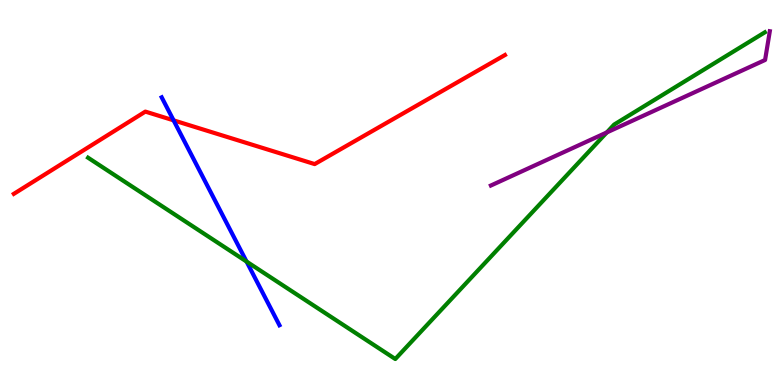[{'lines': ['blue', 'red'], 'intersections': [{'x': 2.24, 'y': 6.87}]}, {'lines': ['green', 'red'], 'intersections': []}, {'lines': ['purple', 'red'], 'intersections': []}, {'lines': ['blue', 'green'], 'intersections': [{'x': 3.18, 'y': 3.21}]}, {'lines': ['blue', 'purple'], 'intersections': []}, {'lines': ['green', 'purple'], 'intersections': [{'x': 7.83, 'y': 6.56}]}]